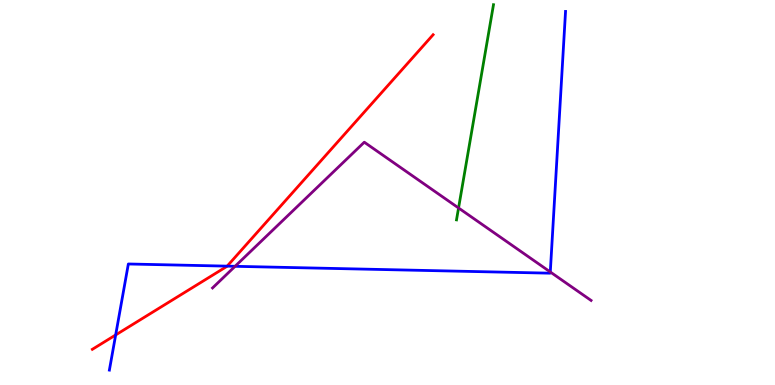[{'lines': ['blue', 'red'], 'intersections': [{'x': 1.49, 'y': 1.3}, {'x': 2.93, 'y': 3.09}]}, {'lines': ['green', 'red'], 'intersections': []}, {'lines': ['purple', 'red'], 'intersections': []}, {'lines': ['blue', 'green'], 'intersections': []}, {'lines': ['blue', 'purple'], 'intersections': [{'x': 3.03, 'y': 3.08}, {'x': 7.1, 'y': 2.94}]}, {'lines': ['green', 'purple'], 'intersections': [{'x': 5.92, 'y': 4.6}]}]